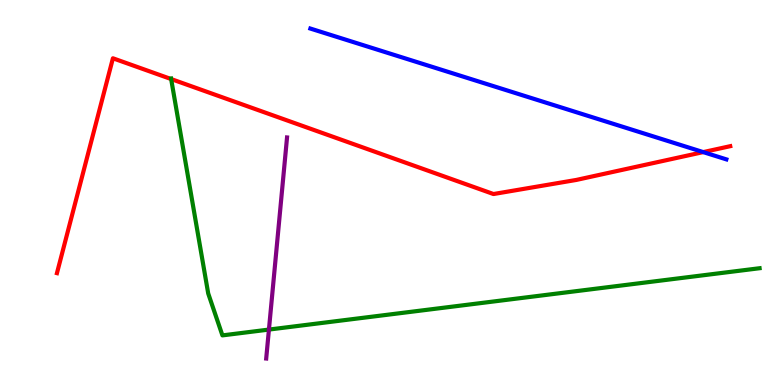[{'lines': ['blue', 'red'], 'intersections': [{'x': 9.07, 'y': 6.05}]}, {'lines': ['green', 'red'], 'intersections': [{'x': 2.21, 'y': 7.95}]}, {'lines': ['purple', 'red'], 'intersections': []}, {'lines': ['blue', 'green'], 'intersections': []}, {'lines': ['blue', 'purple'], 'intersections': []}, {'lines': ['green', 'purple'], 'intersections': [{'x': 3.47, 'y': 1.44}]}]